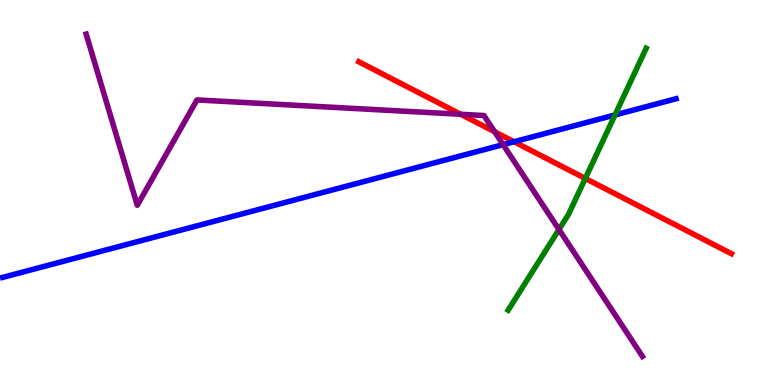[{'lines': ['blue', 'red'], 'intersections': [{'x': 6.63, 'y': 6.32}]}, {'lines': ['green', 'red'], 'intersections': [{'x': 7.55, 'y': 5.37}]}, {'lines': ['purple', 'red'], 'intersections': [{'x': 5.94, 'y': 7.03}, {'x': 6.38, 'y': 6.58}]}, {'lines': ['blue', 'green'], 'intersections': [{'x': 7.94, 'y': 7.01}]}, {'lines': ['blue', 'purple'], 'intersections': [{'x': 6.49, 'y': 6.24}]}, {'lines': ['green', 'purple'], 'intersections': [{'x': 7.21, 'y': 4.04}]}]